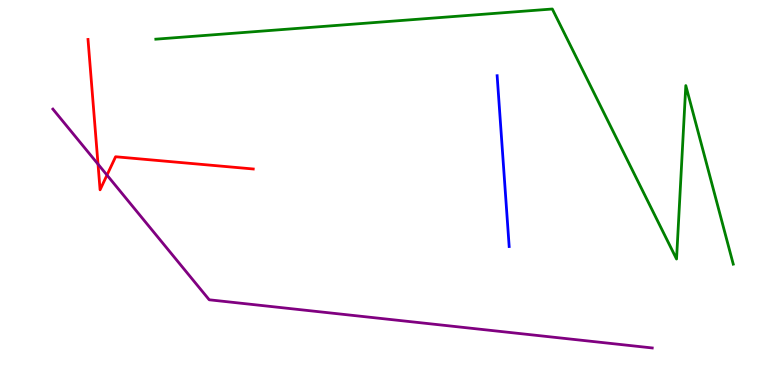[{'lines': ['blue', 'red'], 'intersections': []}, {'lines': ['green', 'red'], 'intersections': []}, {'lines': ['purple', 'red'], 'intersections': [{'x': 1.26, 'y': 5.74}, {'x': 1.38, 'y': 5.45}]}, {'lines': ['blue', 'green'], 'intersections': []}, {'lines': ['blue', 'purple'], 'intersections': []}, {'lines': ['green', 'purple'], 'intersections': []}]